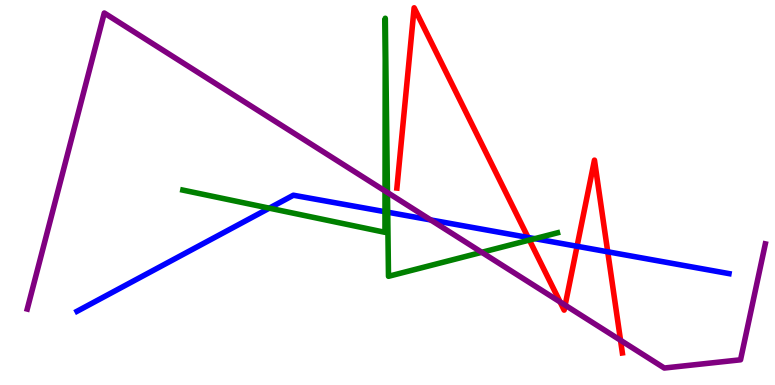[{'lines': ['blue', 'red'], 'intersections': [{'x': 6.81, 'y': 3.83}, {'x': 7.45, 'y': 3.6}, {'x': 7.84, 'y': 3.46}]}, {'lines': ['green', 'red'], 'intersections': [{'x': 6.83, 'y': 3.76}]}, {'lines': ['purple', 'red'], 'intersections': [{'x': 7.23, 'y': 2.16}, {'x': 7.29, 'y': 2.07}, {'x': 8.01, 'y': 1.16}]}, {'lines': ['blue', 'green'], 'intersections': [{'x': 3.47, 'y': 4.59}, {'x': 4.97, 'y': 4.5}, {'x': 5.0, 'y': 4.49}, {'x': 6.9, 'y': 3.8}]}, {'lines': ['blue', 'purple'], 'intersections': [{'x': 5.56, 'y': 4.29}]}, {'lines': ['green', 'purple'], 'intersections': [{'x': 4.97, 'y': 5.04}, {'x': 5.0, 'y': 5.0}, {'x': 6.22, 'y': 3.45}]}]